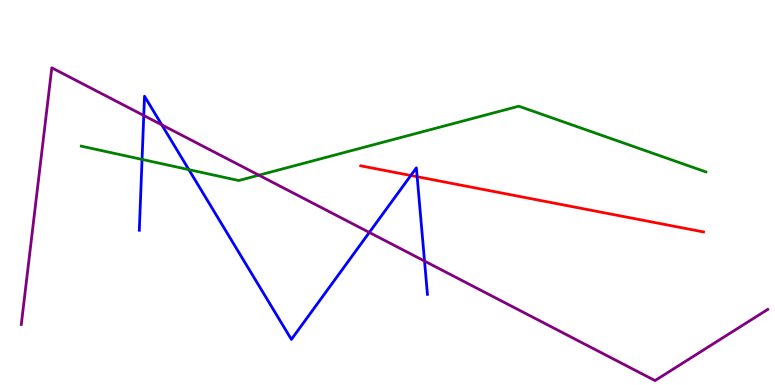[{'lines': ['blue', 'red'], 'intersections': [{'x': 5.3, 'y': 5.44}, {'x': 5.38, 'y': 5.41}]}, {'lines': ['green', 'red'], 'intersections': []}, {'lines': ['purple', 'red'], 'intersections': []}, {'lines': ['blue', 'green'], 'intersections': [{'x': 1.83, 'y': 5.86}, {'x': 2.44, 'y': 5.59}]}, {'lines': ['blue', 'purple'], 'intersections': [{'x': 1.85, 'y': 7.0}, {'x': 2.09, 'y': 6.76}, {'x': 4.77, 'y': 3.96}, {'x': 5.48, 'y': 3.22}]}, {'lines': ['green', 'purple'], 'intersections': [{'x': 3.34, 'y': 5.45}]}]